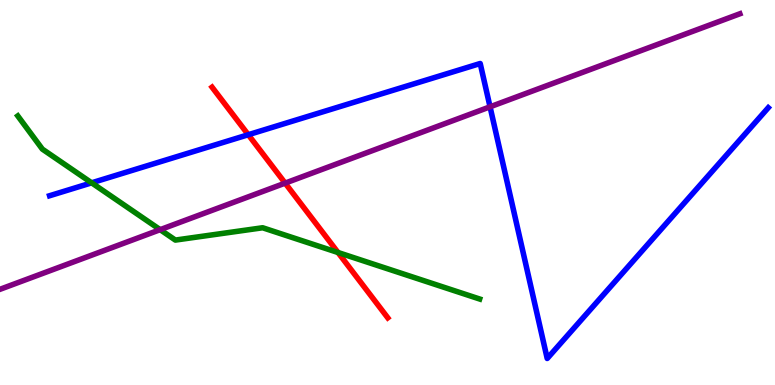[{'lines': ['blue', 'red'], 'intersections': [{'x': 3.2, 'y': 6.5}]}, {'lines': ['green', 'red'], 'intersections': [{'x': 4.36, 'y': 3.44}]}, {'lines': ['purple', 'red'], 'intersections': [{'x': 3.68, 'y': 5.24}]}, {'lines': ['blue', 'green'], 'intersections': [{'x': 1.18, 'y': 5.25}]}, {'lines': ['blue', 'purple'], 'intersections': [{'x': 6.32, 'y': 7.23}]}, {'lines': ['green', 'purple'], 'intersections': [{'x': 2.07, 'y': 4.03}]}]